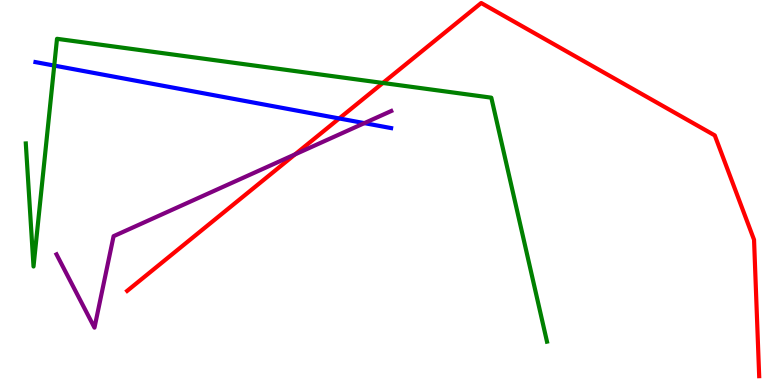[{'lines': ['blue', 'red'], 'intersections': [{'x': 4.38, 'y': 6.92}]}, {'lines': ['green', 'red'], 'intersections': [{'x': 4.94, 'y': 7.84}]}, {'lines': ['purple', 'red'], 'intersections': [{'x': 3.81, 'y': 5.99}]}, {'lines': ['blue', 'green'], 'intersections': [{'x': 0.7, 'y': 8.3}]}, {'lines': ['blue', 'purple'], 'intersections': [{'x': 4.7, 'y': 6.8}]}, {'lines': ['green', 'purple'], 'intersections': []}]